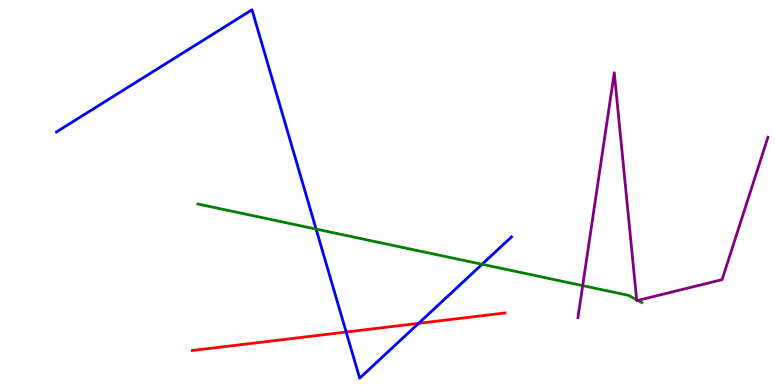[{'lines': ['blue', 'red'], 'intersections': [{'x': 4.47, 'y': 1.38}, {'x': 5.4, 'y': 1.6}]}, {'lines': ['green', 'red'], 'intersections': []}, {'lines': ['purple', 'red'], 'intersections': []}, {'lines': ['blue', 'green'], 'intersections': [{'x': 4.08, 'y': 4.05}, {'x': 6.22, 'y': 3.14}]}, {'lines': ['blue', 'purple'], 'intersections': []}, {'lines': ['green', 'purple'], 'intersections': [{'x': 7.52, 'y': 2.58}, {'x': 8.22, 'y': 2.21}, {'x': 8.23, 'y': 2.2}]}]